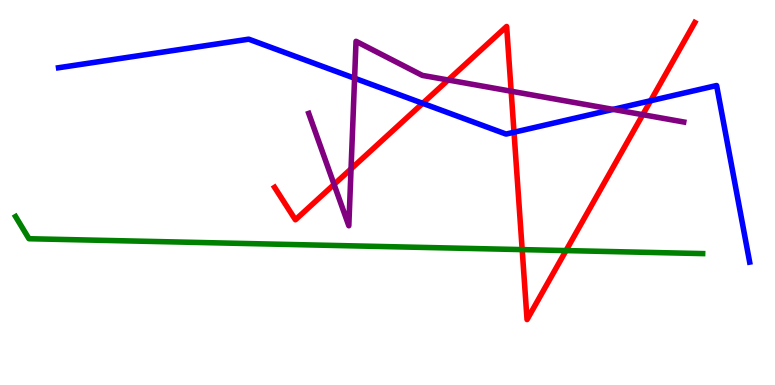[{'lines': ['blue', 'red'], 'intersections': [{'x': 5.45, 'y': 7.32}, {'x': 6.63, 'y': 6.57}, {'x': 8.4, 'y': 7.38}]}, {'lines': ['green', 'red'], 'intersections': [{'x': 6.74, 'y': 3.52}, {'x': 7.3, 'y': 3.49}]}, {'lines': ['purple', 'red'], 'intersections': [{'x': 4.31, 'y': 5.21}, {'x': 4.53, 'y': 5.61}, {'x': 5.78, 'y': 7.92}, {'x': 6.6, 'y': 7.63}, {'x': 8.29, 'y': 7.02}]}, {'lines': ['blue', 'green'], 'intersections': []}, {'lines': ['blue', 'purple'], 'intersections': [{'x': 4.58, 'y': 7.97}, {'x': 7.91, 'y': 7.16}]}, {'lines': ['green', 'purple'], 'intersections': []}]